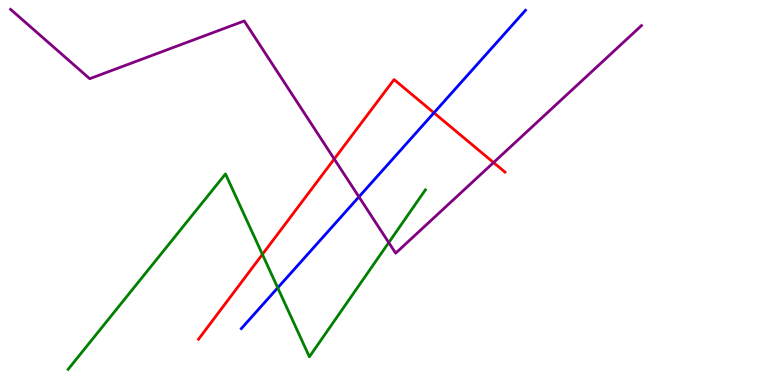[{'lines': ['blue', 'red'], 'intersections': [{'x': 5.6, 'y': 7.07}]}, {'lines': ['green', 'red'], 'intersections': [{'x': 3.39, 'y': 3.39}]}, {'lines': ['purple', 'red'], 'intersections': [{'x': 4.31, 'y': 5.87}, {'x': 6.37, 'y': 5.78}]}, {'lines': ['blue', 'green'], 'intersections': [{'x': 3.58, 'y': 2.52}]}, {'lines': ['blue', 'purple'], 'intersections': [{'x': 4.63, 'y': 4.89}]}, {'lines': ['green', 'purple'], 'intersections': [{'x': 5.02, 'y': 3.7}]}]